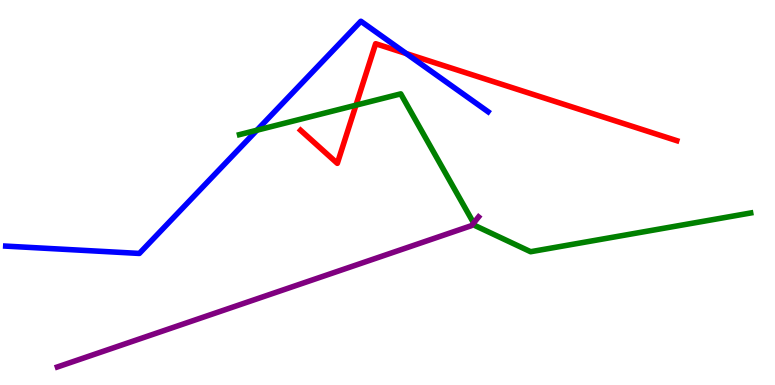[{'lines': ['blue', 'red'], 'intersections': [{'x': 5.24, 'y': 8.61}]}, {'lines': ['green', 'red'], 'intersections': [{'x': 4.59, 'y': 7.27}]}, {'lines': ['purple', 'red'], 'intersections': []}, {'lines': ['blue', 'green'], 'intersections': [{'x': 3.31, 'y': 6.62}]}, {'lines': ['blue', 'purple'], 'intersections': []}, {'lines': ['green', 'purple'], 'intersections': [{'x': 6.11, 'y': 4.21}]}]